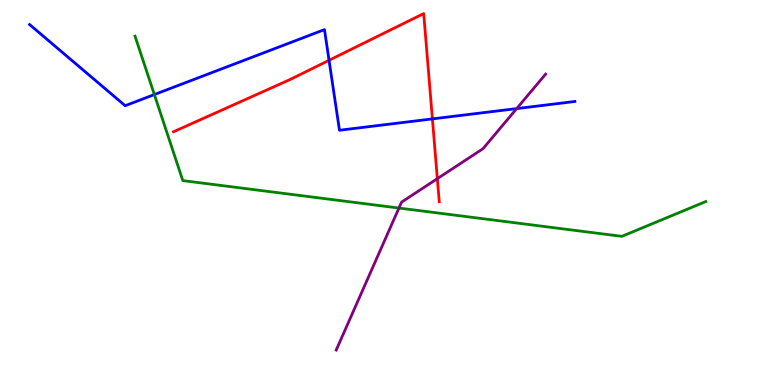[{'lines': ['blue', 'red'], 'intersections': [{'x': 4.25, 'y': 8.43}, {'x': 5.58, 'y': 6.91}]}, {'lines': ['green', 'red'], 'intersections': []}, {'lines': ['purple', 'red'], 'intersections': [{'x': 5.64, 'y': 5.36}]}, {'lines': ['blue', 'green'], 'intersections': [{'x': 1.99, 'y': 7.54}]}, {'lines': ['blue', 'purple'], 'intersections': [{'x': 6.67, 'y': 7.18}]}, {'lines': ['green', 'purple'], 'intersections': [{'x': 5.15, 'y': 4.6}]}]